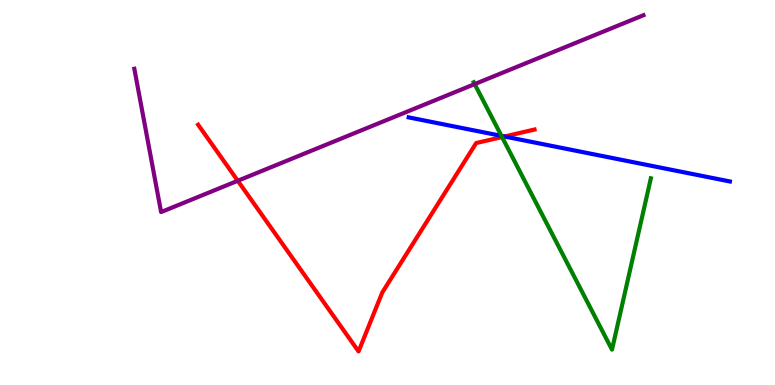[{'lines': ['blue', 'red'], 'intersections': [{'x': 6.51, 'y': 6.45}]}, {'lines': ['green', 'red'], 'intersections': [{'x': 6.48, 'y': 6.44}]}, {'lines': ['purple', 'red'], 'intersections': [{'x': 3.07, 'y': 5.3}]}, {'lines': ['blue', 'green'], 'intersections': [{'x': 6.47, 'y': 6.47}]}, {'lines': ['blue', 'purple'], 'intersections': []}, {'lines': ['green', 'purple'], 'intersections': [{'x': 6.12, 'y': 7.82}]}]